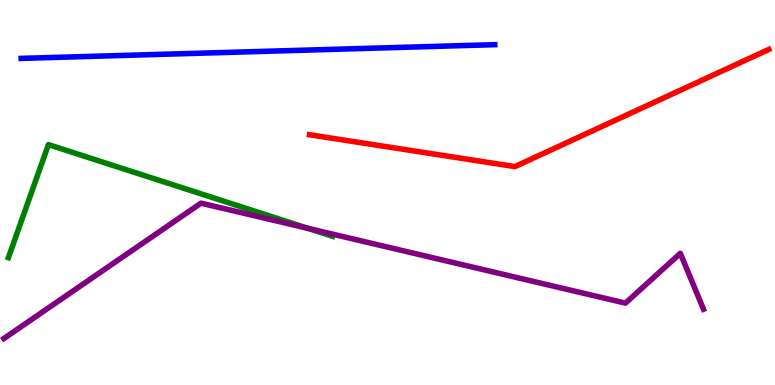[{'lines': ['blue', 'red'], 'intersections': []}, {'lines': ['green', 'red'], 'intersections': []}, {'lines': ['purple', 'red'], 'intersections': []}, {'lines': ['blue', 'green'], 'intersections': []}, {'lines': ['blue', 'purple'], 'intersections': []}, {'lines': ['green', 'purple'], 'intersections': [{'x': 3.98, 'y': 4.07}]}]